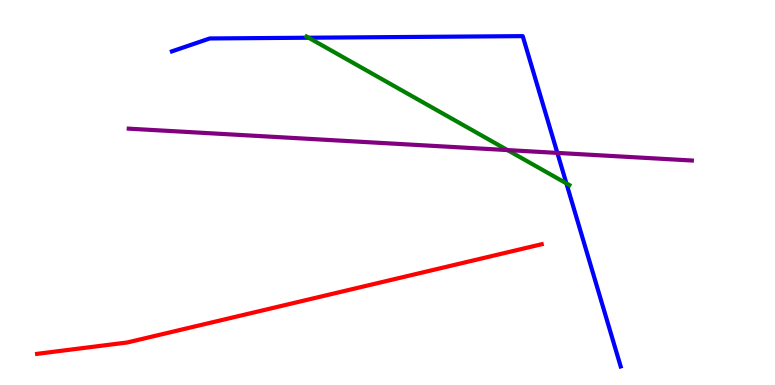[{'lines': ['blue', 'red'], 'intersections': []}, {'lines': ['green', 'red'], 'intersections': []}, {'lines': ['purple', 'red'], 'intersections': []}, {'lines': ['blue', 'green'], 'intersections': [{'x': 3.98, 'y': 9.02}, {'x': 7.31, 'y': 5.24}]}, {'lines': ['blue', 'purple'], 'intersections': [{'x': 7.19, 'y': 6.03}]}, {'lines': ['green', 'purple'], 'intersections': [{'x': 6.55, 'y': 6.1}]}]